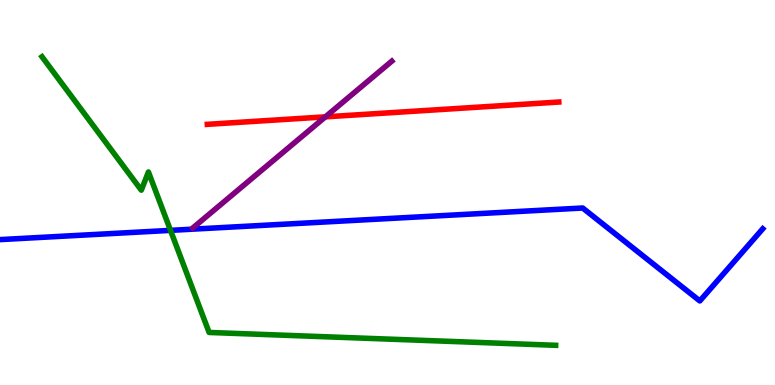[{'lines': ['blue', 'red'], 'intersections': []}, {'lines': ['green', 'red'], 'intersections': []}, {'lines': ['purple', 'red'], 'intersections': [{'x': 4.2, 'y': 6.96}]}, {'lines': ['blue', 'green'], 'intersections': [{'x': 2.2, 'y': 4.02}]}, {'lines': ['blue', 'purple'], 'intersections': []}, {'lines': ['green', 'purple'], 'intersections': []}]